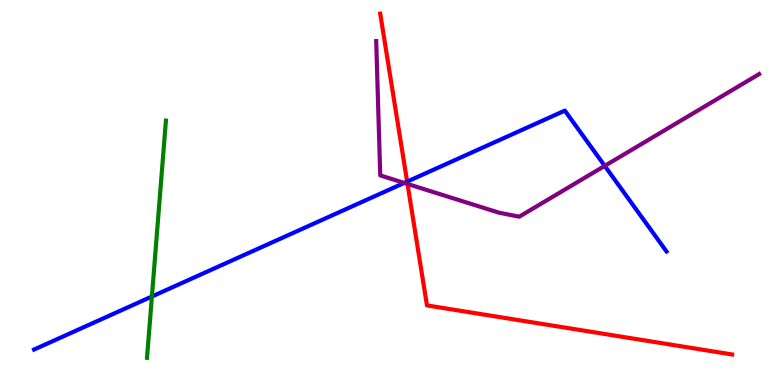[{'lines': ['blue', 'red'], 'intersections': [{'x': 5.25, 'y': 5.28}]}, {'lines': ['green', 'red'], 'intersections': []}, {'lines': ['purple', 'red'], 'intersections': [{'x': 5.26, 'y': 5.22}]}, {'lines': ['blue', 'green'], 'intersections': [{'x': 1.96, 'y': 2.3}]}, {'lines': ['blue', 'purple'], 'intersections': [{'x': 5.22, 'y': 5.25}, {'x': 7.8, 'y': 5.69}]}, {'lines': ['green', 'purple'], 'intersections': []}]